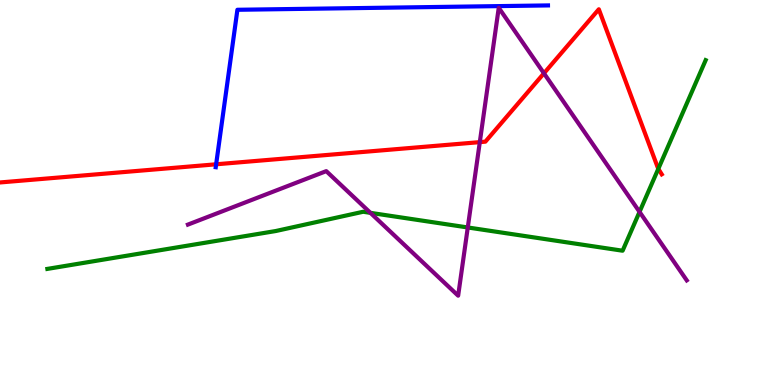[{'lines': ['blue', 'red'], 'intersections': [{'x': 2.79, 'y': 5.73}]}, {'lines': ['green', 'red'], 'intersections': [{'x': 8.49, 'y': 5.62}]}, {'lines': ['purple', 'red'], 'intersections': [{'x': 6.19, 'y': 6.31}, {'x': 7.02, 'y': 8.1}]}, {'lines': ['blue', 'green'], 'intersections': []}, {'lines': ['blue', 'purple'], 'intersections': []}, {'lines': ['green', 'purple'], 'intersections': [{'x': 4.78, 'y': 4.47}, {'x': 6.04, 'y': 4.09}, {'x': 8.25, 'y': 4.5}]}]